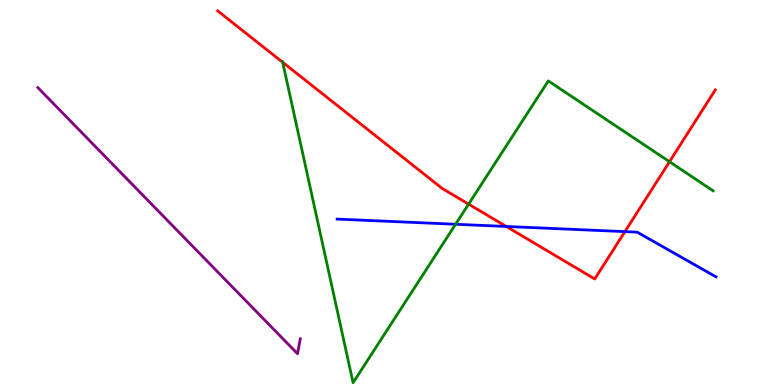[{'lines': ['blue', 'red'], 'intersections': [{'x': 6.53, 'y': 4.12}, {'x': 8.06, 'y': 3.98}]}, {'lines': ['green', 'red'], 'intersections': [{'x': 3.65, 'y': 8.38}, {'x': 6.05, 'y': 4.7}, {'x': 8.64, 'y': 5.8}]}, {'lines': ['purple', 'red'], 'intersections': []}, {'lines': ['blue', 'green'], 'intersections': [{'x': 5.88, 'y': 4.18}]}, {'lines': ['blue', 'purple'], 'intersections': []}, {'lines': ['green', 'purple'], 'intersections': []}]